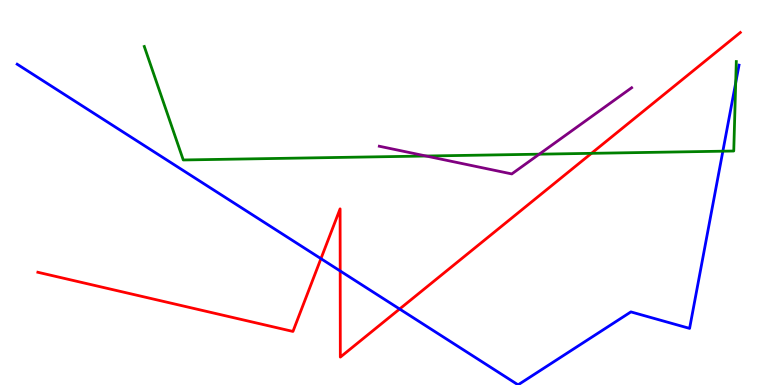[{'lines': ['blue', 'red'], 'intersections': [{'x': 4.14, 'y': 3.28}, {'x': 4.39, 'y': 2.96}, {'x': 5.16, 'y': 1.97}]}, {'lines': ['green', 'red'], 'intersections': [{'x': 7.63, 'y': 6.02}]}, {'lines': ['purple', 'red'], 'intersections': []}, {'lines': ['blue', 'green'], 'intersections': [{'x': 9.33, 'y': 6.07}, {'x': 9.49, 'y': 7.85}]}, {'lines': ['blue', 'purple'], 'intersections': []}, {'lines': ['green', 'purple'], 'intersections': [{'x': 5.5, 'y': 5.95}, {'x': 6.96, 'y': 6.0}]}]